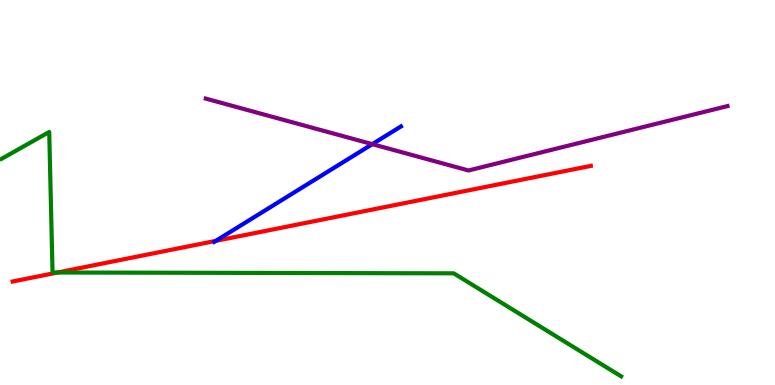[{'lines': ['blue', 'red'], 'intersections': [{'x': 2.78, 'y': 3.74}]}, {'lines': ['green', 'red'], 'intersections': [{'x': 0.743, 'y': 2.92}]}, {'lines': ['purple', 'red'], 'intersections': []}, {'lines': ['blue', 'green'], 'intersections': []}, {'lines': ['blue', 'purple'], 'intersections': [{'x': 4.8, 'y': 6.26}]}, {'lines': ['green', 'purple'], 'intersections': []}]